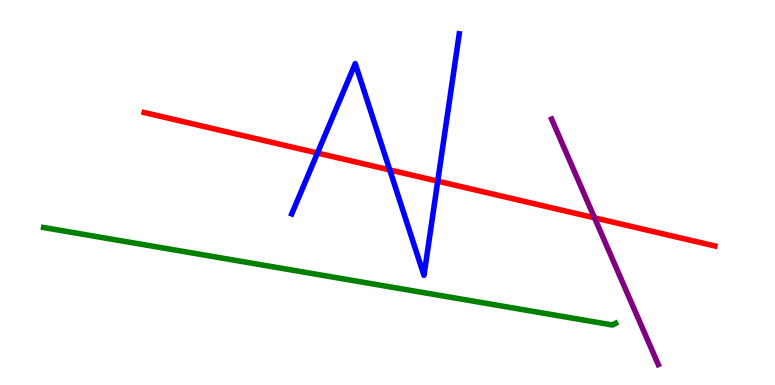[{'lines': ['blue', 'red'], 'intersections': [{'x': 4.1, 'y': 6.03}, {'x': 5.03, 'y': 5.59}, {'x': 5.65, 'y': 5.29}]}, {'lines': ['green', 'red'], 'intersections': []}, {'lines': ['purple', 'red'], 'intersections': [{'x': 7.67, 'y': 4.34}]}, {'lines': ['blue', 'green'], 'intersections': []}, {'lines': ['blue', 'purple'], 'intersections': []}, {'lines': ['green', 'purple'], 'intersections': []}]